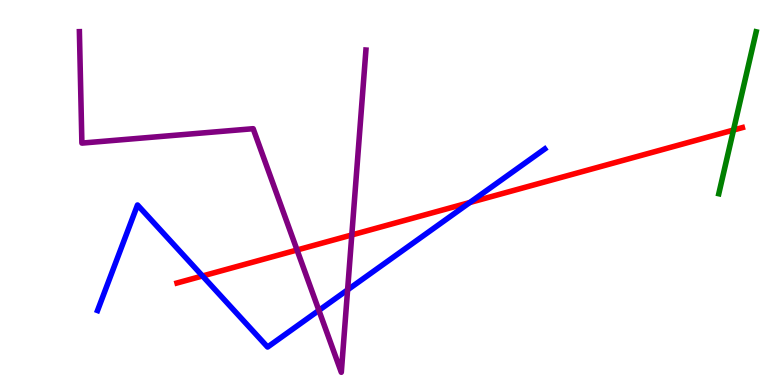[{'lines': ['blue', 'red'], 'intersections': [{'x': 2.61, 'y': 2.83}, {'x': 6.06, 'y': 4.74}]}, {'lines': ['green', 'red'], 'intersections': [{'x': 9.46, 'y': 6.62}]}, {'lines': ['purple', 'red'], 'intersections': [{'x': 3.83, 'y': 3.51}, {'x': 4.54, 'y': 3.9}]}, {'lines': ['blue', 'green'], 'intersections': []}, {'lines': ['blue', 'purple'], 'intersections': [{'x': 4.11, 'y': 1.94}, {'x': 4.49, 'y': 2.47}]}, {'lines': ['green', 'purple'], 'intersections': []}]